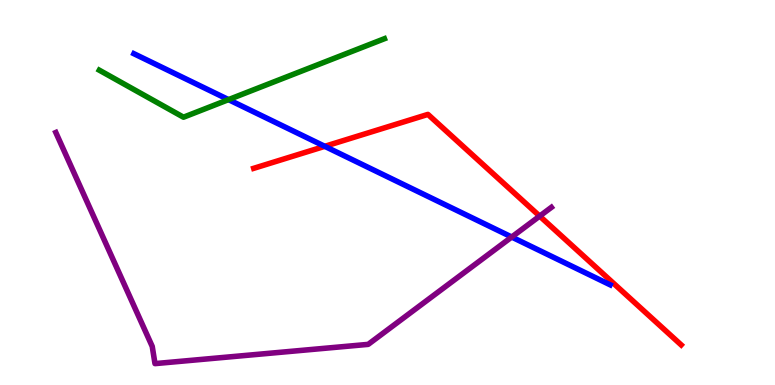[{'lines': ['blue', 'red'], 'intersections': [{'x': 4.19, 'y': 6.2}]}, {'lines': ['green', 'red'], 'intersections': []}, {'lines': ['purple', 'red'], 'intersections': [{'x': 6.96, 'y': 4.39}]}, {'lines': ['blue', 'green'], 'intersections': [{'x': 2.95, 'y': 7.41}]}, {'lines': ['blue', 'purple'], 'intersections': [{'x': 6.6, 'y': 3.84}]}, {'lines': ['green', 'purple'], 'intersections': []}]